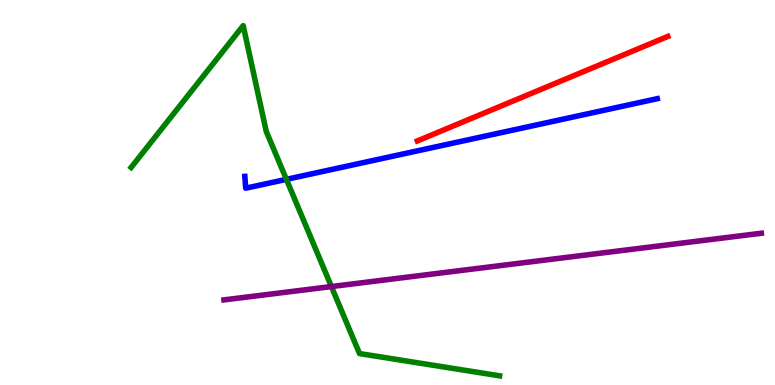[{'lines': ['blue', 'red'], 'intersections': []}, {'lines': ['green', 'red'], 'intersections': []}, {'lines': ['purple', 'red'], 'intersections': []}, {'lines': ['blue', 'green'], 'intersections': [{'x': 3.7, 'y': 5.34}]}, {'lines': ['blue', 'purple'], 'intersections': []}, {'lines': ['green', 'purple'], 'intersections': [{'x': 4.28, 'y': 2.56}]}]